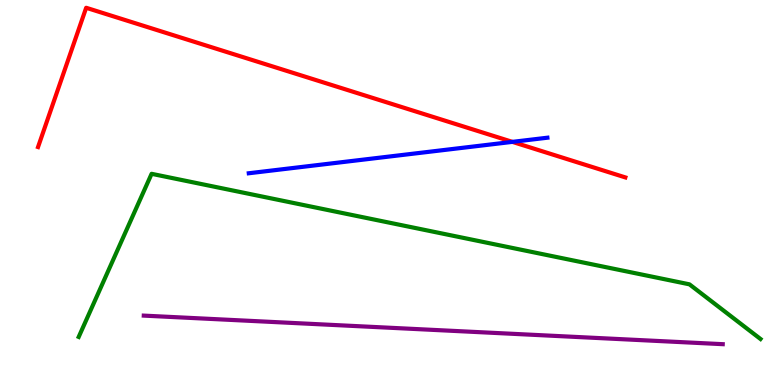[{'lines': ['blue', 'red'], 'intersections': [{'x': 6.61, 'y': 6.31}]}, {'lines': ['green', 'red'], 'intersections': []}, {'lines': ['purple', 'red'], 'intersections': []}, {'lines': ['blue', 'green'], 'intersections': []}, {'lines': ['blue', 'purple'], 'intersections': []}, {'lines': ['green', 'purple'], 'intersections': []}]